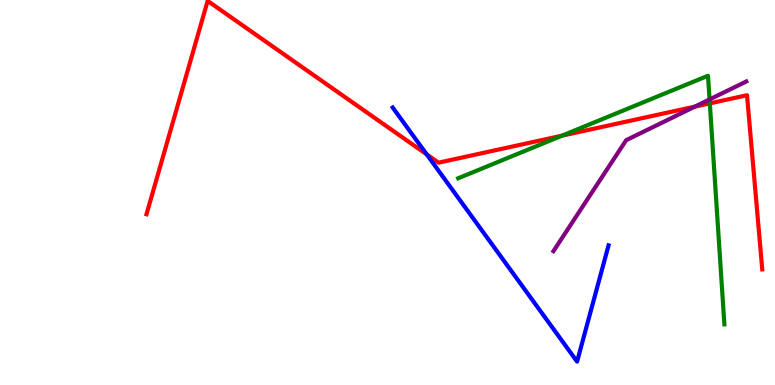[{'lines': ['blue', 'red'], 'intersections': [{'x': 5.51, 'y': 5.99}]}, {'lines': ['green', 'red'], 'intersections': [{'x': 7.25, 'y': 6.48}, {'x': 9.16, 'y': 7.32}]}, {'lines': ['purple', 'red'], 'intersections': [{'x': 8.97, 'y': 7.23}]}, {'lines': ['blue', 'green'], 'intersections': []}, {'lines': ['blue', 'purple'], 'intersections': []}, {'lines': ['green', 'purple'], 'intersections': [{'x': 9.16, 'y': 7.42}]}]